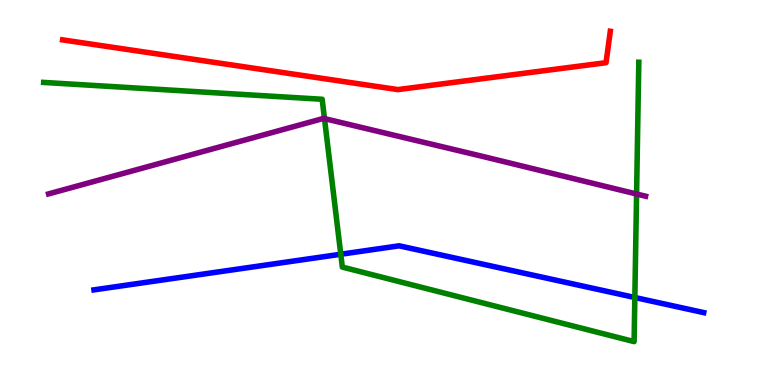[{'lines': ['blue', 'red'], 'intersections': []}, {'lines': ['green', 'red'], 'intersections': []}, {'lines': ['purple', 'red'], 'intersections': []}, {'lines': ['blue', 'green'], 'intersections': [{'x': 4.4, 'y': 3.4}, {'x': 8.19, 'y': 2.27}]}, {'lines': ['blue', 'purple'], 'intersections': []}, {'lines': ['green', 'purple'], 'intersections': [{'x': 4.19, 'y': 6.92}, {'x': 8.21, 'y': 4.96}]}]